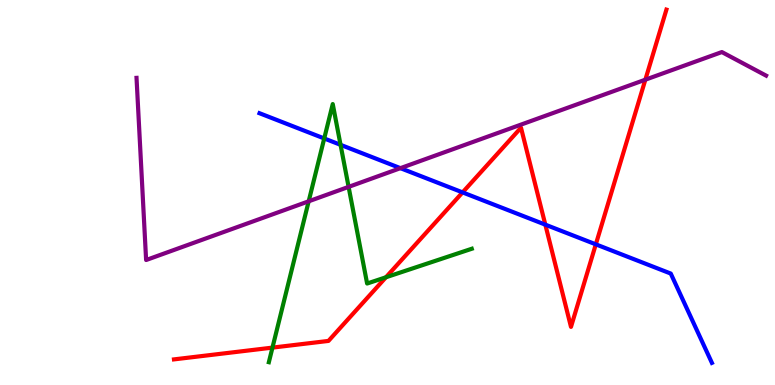[{'lines': ['blue', 'red'], 'intersections': [{'x': 5.97, 'y': 5.0}, {'x': 7.04, 'y': 4.16}, {'x': 7.69, 'y': 3.65}]}, {'lines': ['green', 'red'], 'intersections': [{'x': 3.52, 'y': 0.971}, {'x': 4.98, 'y': 2.8}]}, {'lines': ['purple', 'red'], 'intersections': [{'x': 8.33, 'y': 7.93}]}, {'lines': ['blue', 'green'], 'intersections': [{'x': 4.18, 'y': 6.4}, {'x': 4.39, 'y': 6.24}]}, {'lines': ['blue', 'purple'], 'intersections': [{'x': 5.17, 'y': 5.63}]}, {'lines': ['green', 'purple'], 'intersections': [{'x': 3.98, 'y': 4.77}, {'x': 4.5, 'y': 5.15}]}]